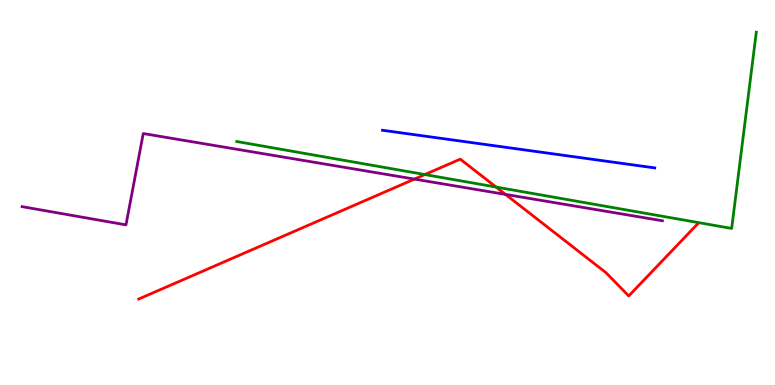[{'lines': ['blue', 'red'], 'intersections': []}, {'lines': ['green', 'red'], 'intersections': [{'x': 5.48, 'y': 5.47}, {'x': 6.4, 'y': 5.14}]}, {'lines': ['purple', 'red'], 'intersections': [{'x': 5.35, 'y': 5.35}, {'x': 6.52, 'y': 4.95}]}, {'lines': ['blue', 'green'], 'intersections': []}, {'lines': ['blue', 'purple'], 'intersections': []}, {'lines': ['green', 'purple'], 'intersections': []}]